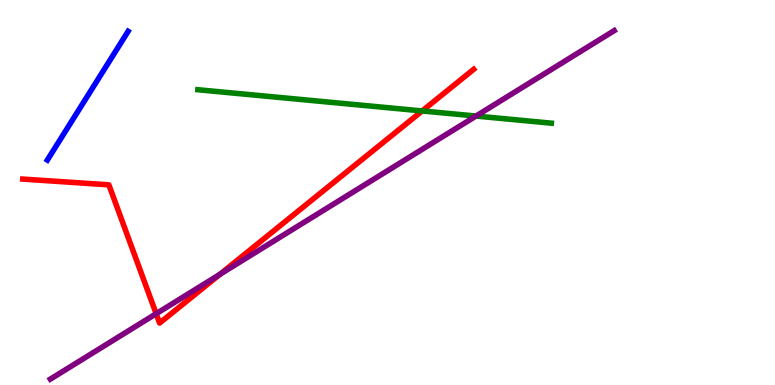[{'lines': ['blue', 'red'], 'intersections': []}, {'lines': ['green', 'red'], 'intersections': [{'x': 5.45, 'y': 7.12}]}, {'lines': ['purple', 'red'], 'intersections': [{'x': 2.02, 'y': 1.85}, {'x': 2.84, 'y': 2.87}]}, {'lines': ['blue', 'green'], 'intersections': []}, {'lines': ['blue', 'purple'], 'intersections': []}, {'lines': ['green', 'purple'], 'intersections': [{'x': 6.14, 'y': 6.99}]}]